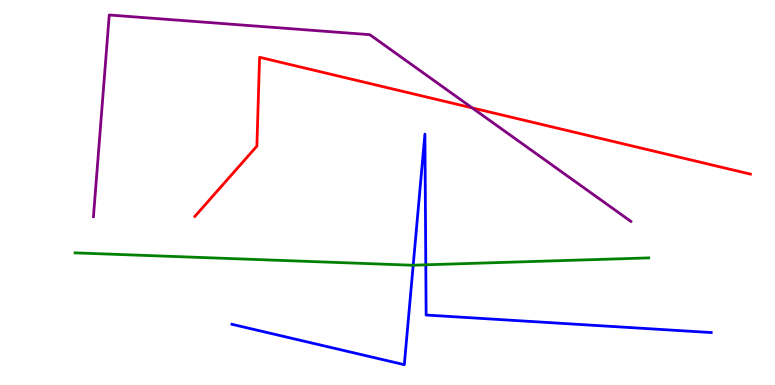[{'lines': ['blue', 'red'], 'intersections': []}, {'lines': ['green', 'red'], 'intersections': []}, {'lines': ['purple', 'red'], 'intersections': [{'x': 6.09, 'y': 7.2}]}, {'lines': ['blue', 'green'], 'intersections': [{'x': 5.33, 'y': 3.11}, {'x': 5.49, 'y': 3.12}]}, {'lines': ['blue', 'purple'], 'intersections': []}, {'lines': ['green', 'purple'], 'intersections': []}]